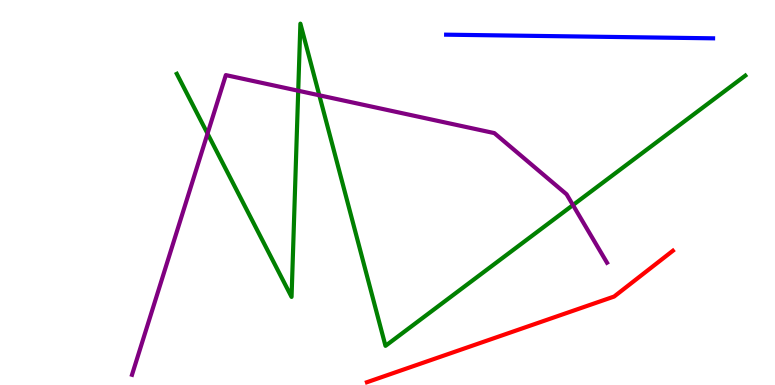[{'lines': ['blue', 'red'], 'intersections': []}, {'lines': ['green', 'red'], 'intersections': []}, {'lines': ['purple', 'red'], 'intersections': []}, {'lines': ['blue', 'green'], 'intersections': []}, {'lines': ['blue', 'purple'], 'intersections': []}, {'lines': ['green', 'purple'], 'intersections': [{'x': 2.68, 'y': 6.53}, {'x': 3.85, 'y': 7.64}, {'x': 4.12, 'y': 7.52}, {'x': 7.39, 'y': 4.67}]}]